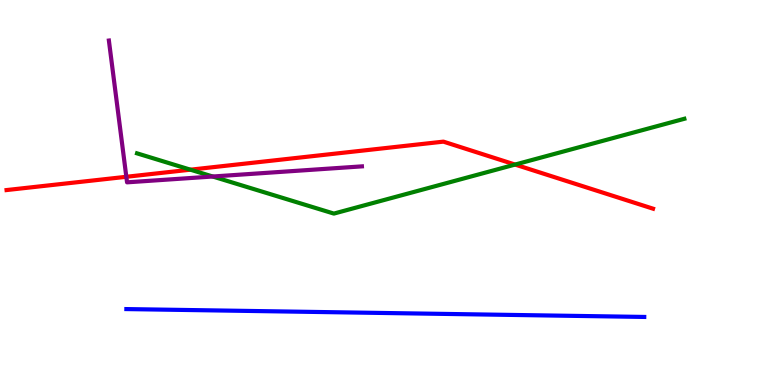[{'lines': ['blue', 'red'], 'intersections': []}, {'lines': ['green', 'red'], 'intersections': [{'x': 2.46, 'y': 5.59}, {'x': 6.65, 'y': 5.73}]}, {'lines': ['purple', 'red'], 'intersections': [{'x': 1.63, 'y': 5.41}]}, {'lines': ['blue', 'green'], 'intersections': []}, {'lines': ['blue', 'purple'], 'intersections': []}, {'lines': ['green', 'purple'], 'intersections': [{'x': 2.74, 'y': 5.42}]}]